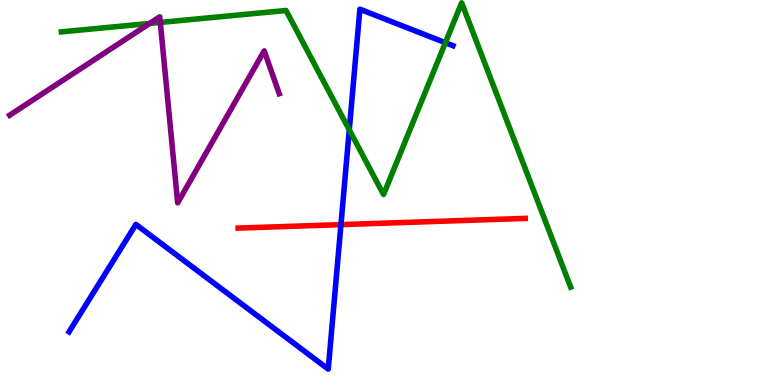[{'lines': ['blue', 'red'], 'intersections': [{'x': 4.4, 'y': 4.17}]}, {'lines': ['green', 'red'], 'intersections': []}, {'lines': ['purple', 'red'], 'intersections': []}, {'lines': ['blue', 'green'], 'intersections': [{'x': 4.51, 'y': 6.63}, {'x': 5.75, 'y': 8.89}]}, {'lines': ['blue', 'purple'], 'intersections': []}, {'lines': ['green', 'purple'], 'intersections': [{'x': 1.93, 'y': 9.39}, {'x': 2.07, 'y': 9.42}]}]